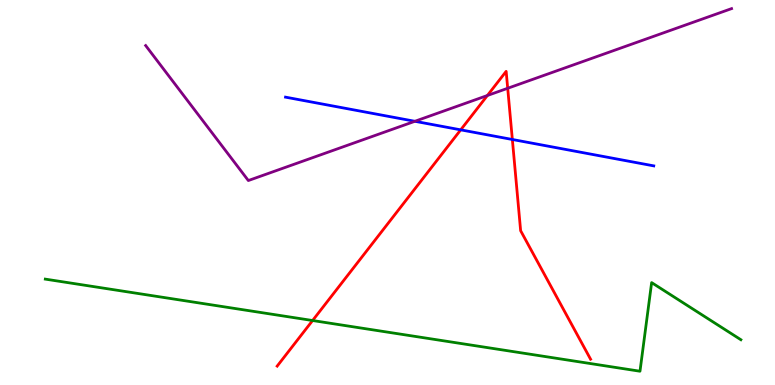[{'lines': ['blue', 'red'], 'intersections': [{'x': 5.94, 'y': 6.63}, {'x': 6.61, 'y': 6.38}]}, {'lines': ['green', 'red'], 'intersections': [{'x': 4.03, 'y': 1.67}]}, {'lines': ['purple', 'red'], 'intersections': [{'x': 6.29, 'y': 7.52}, {'x': 6.55, 'y': 7.71}]}, {'lines': ['blue', 'green'], 'intersections': []}, {'lines': ['blue', 'purple'], 'intersections': [{'x': 5.35, 'y': 6.85}]}, {'lines': ['green', 'purple'], 'intersections': []}]